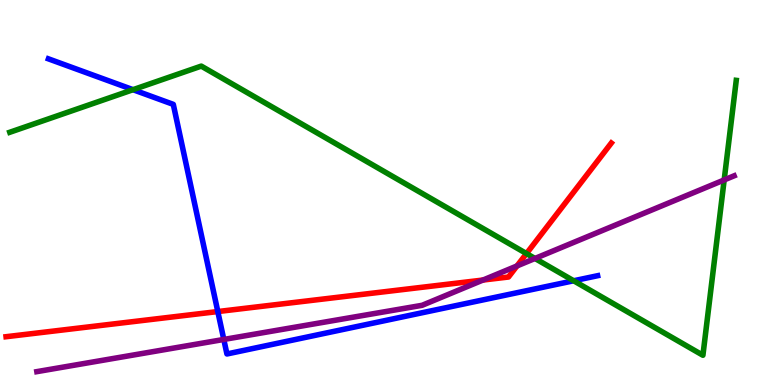[{'lines': ['blue', 'red'], 'intersections': [{'x': 2.81, 'y': 1.91}]}, {'lines': ['green', 'red'], 'intersections': [{'x': 6.79, 'y': 3.41}]}, {'lines': ['purple', 'red'], 'intersections': [{'x': 6.23, 'y': 2.73}, {'x': 6.67, 'y': 3.09}]}, {'lines': ['blue', 'green'], 'intersections': [{'x': 1.72, 'y': 7.67}, {'x': 7.4, 'y': 2.71}]}, {'lines': ['blue', 'purple'], 'intersections': [{'x': 2.89, 'y': 1.18}]}, {'lines': ['green', 'purple'], 'intersections': [{'x': 6.9, 'y': 3.29}, {'x': 9.34, 'y': 5.33}]}]